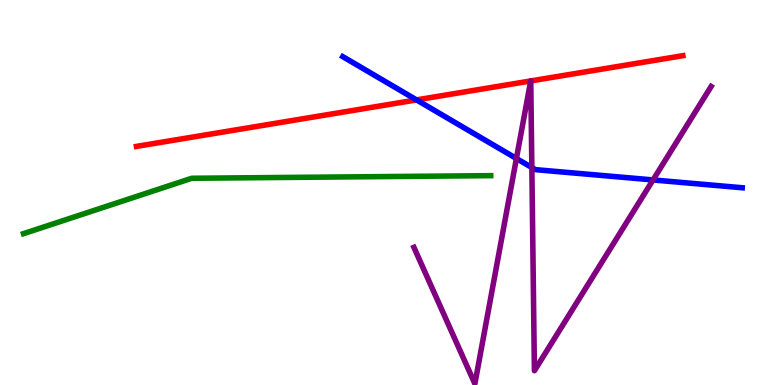[{'lines': ['blue', 'red'], 'intersections': [{'x': 5.37, 'y': 7.41}]}, {'lines': ['green', 'red'], 'intersections': []}, {'lines': ['purple', 'red'], 'intersections': [{'x': 6.85, 'y': 7.9}, {'x': 6.85, 'y': 7.9}]}, {'lines': ['blue', 'green'], 'intersections': []}, {'lines': ['blue', 'purple'], 'intersections': [{'x': 6.66, 'y': 5.88}, {'x': 6.86, 'y': 5.65}, {'x': 8.43, 'y': 5.33}]}, {'lines': ['green', 'purple'], 'intersections': []}]